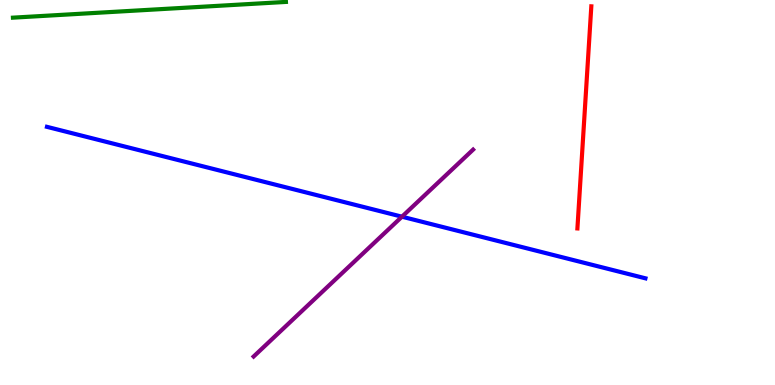[{'lines': ['blue', 'red'], 'intersections': []}, {'lines': ['green', 'red'], 'intersections': []}, {'lines': ['purple', 'red'], 'intersections': []}, {'lines': ['blue', 'green'], 'intersections': []}, {'lines': ['blue', 'purple'], 'intersections': [{'x': 5.19, 'y': 4.37}]}, {'lines': ['green', 'purple'], 'intersections': []}]